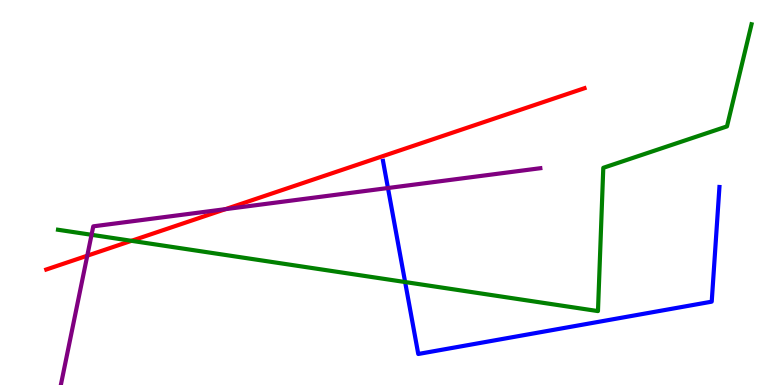[{'lines': ['blue', 'red'], 'intersections': []}, {'lines': ['green', 'red'], 'intersections': [{'x': 1.7, 'y': 3.75}]}, {'lines': ['purple', 'red'], 'intersections': [{'x': 1.13, 'y': 3.36}, {'x': 2.91, 'y': 4.57}]}, {'lines': ['blue', 'green'], 'intersections': [{'x': 5.23, 'y': 2.67}]}, {'lines': ['blue', 'purple'], 'intersections': [{'x': 5.01, 'y': 5.12}]}, {'lines': ['green', 'purple'], 'intersections': [{'x': 1.18, 'y': 3.9}]}]